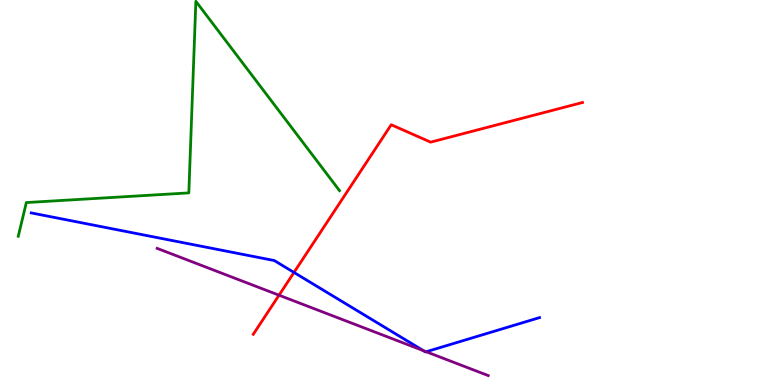[{'lines': ['blue', 'red'], 'intersections': [{'x': 3.79, 'y': 2.92}]}, {'lines': ['green', 'red'], 'intersections': []}, {'lines': ['purple', 'red'], 'intersections': [{'x': 3.6, 'y': 2.33}]}, {'lines': ['blue', 'green'], 'intersections': []}, {'lines': ['blue', 'purple'], 'intersections': [{'x': 5.46, 'y': 0.892}, {'x': 5.5, 'y': 0.864}]}, {'lines': ['green', 'purple'], 'intersections': []}]